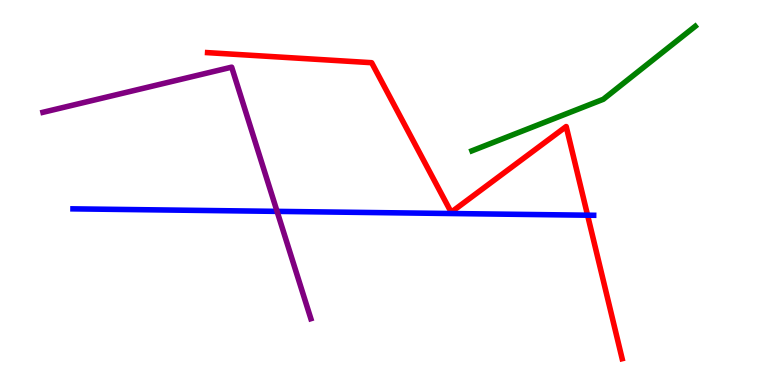[{'lines': ['blue', 'red'], 'intersections': [{'x': 7.58, 'y': 4.41}]}, {'lines': ['green', 'red'], 'intersections': []}, {'lines': ['purple', 'red'], 'intersections': []}, {'lines': ['blue', 'green'], 'intersections': []}, {'lines': ['blue', 'purple'], 'intersections': [{'x': 3.58, 'y': 4.51}]}, {'lines': ['green', 'purple'], 'intersections': []}]